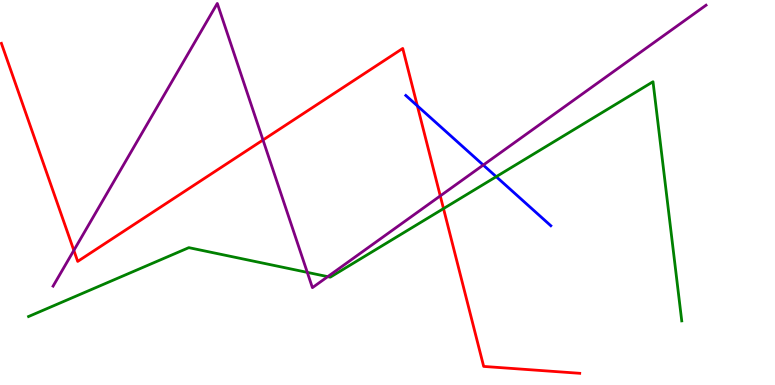[{'lines': ['blue', 'red'], 'intersections': [{'x': 5.39, 'y': 7.25}]}, {'lines': ['green', 'red'], 'intersections': [{'x': 5.72, 'y': 4.58}]}, {'lines': ['purple', 'red'], 'intersections': [{'x': 0.953, 'y': 3.5}, {'x': 3.39, 'y': 6.36}, {'x': 5.68, 'y': 4.91}]}, {'lines': ['blue', 'green'], 'intersections': [{'x': 6.4, 'y': 5.41}]}, {'lines': ['blue', 'purple'], 'intersections': [{'x': 6.24, 'y': 5.71}]}, {'lines': ['green', 'purple'], 'intersections': [{'x': 3.97, 'y': 2.93}, {'x': 4.23, 'y': 2.81}]}]